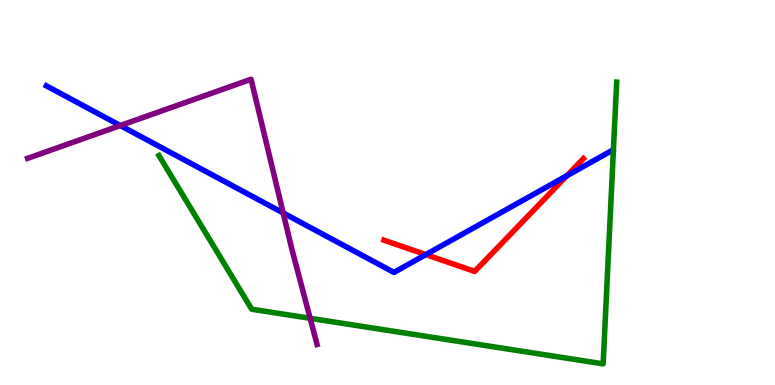[{'lines': ['blue', 'red'], 'intersections': [{'x': 5.49, 'y': 3.39}, {'x': 7.32, 'y': 5.44}]}, {'lines': ['green', 'red'], 'intersections': []}, {'lines': ['purple', 'red'], 'intersections': []}, {'lines': ['blue', 'green'], 'intersections': []}, {'lines': ['blue', 'purple'], 'intersections': [{'x': 1.55, 'y': 6.74}, {'x': 3.65, 'y': 4.47}]}, {'lines': ['green', 'purple'], 'intersections': [{'x': 4.0, 'y': 1.73}]}]